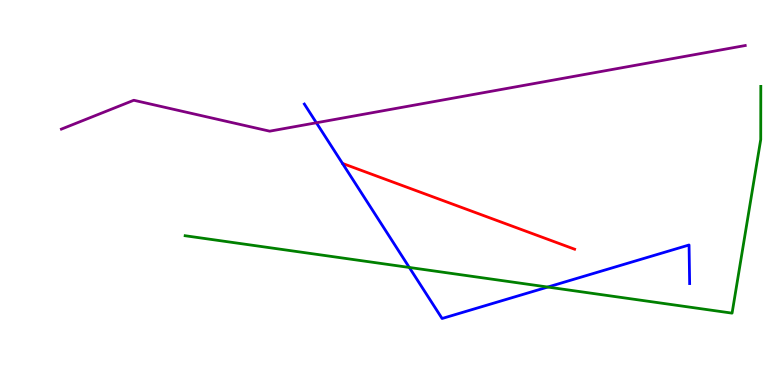[{'lines': ['blue', 'red'], 'intersections': []}, {'lines': ['green', 'red'], 'intersections': []}, {'lines': ['purple', 'red'], 'intersections': []}, {'lines': ['blue', 'green'], 'intersections': [{'x': 5.28, 'y': 3.05}, {'x': 7.07, 'y': 2.54}]}, {'lines': ['blue', 'purple'], 'intersections': [{'x': 4.08, 'y': 6.81}]}, {'lines': ['green', 'purple'], 'intersections': []}]